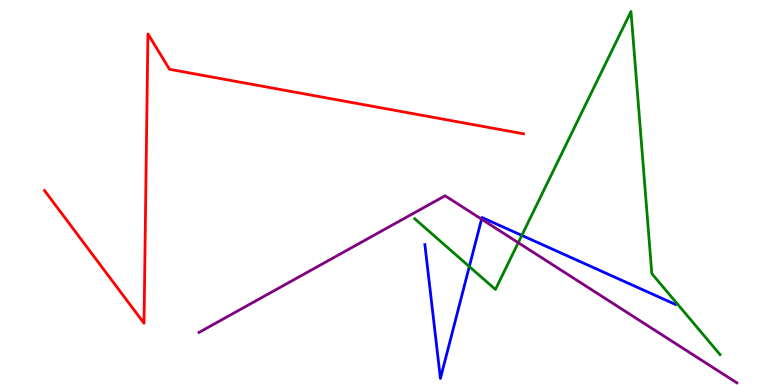[{'lines': ['blue', 'red'], 'intersections': []}, {'lines': ['green', 'red'], 'intersections': []}, {'lines': ['purple', 'red'], 'intersections': []}, {'lines': ['blue', 'green'], 'intersections': [{'x': 6.06, 'y': 3.08}, {'x': 6.73, 'y': 3.89}]}, {'lines': ['blue', 'purple'], 'intersections': [{'x': 6.21, 'y': 4.31}]}, {'lines': ['green', 'purple'], 'intersections': [{'x': 6.69, 'y': 3.7}]}]